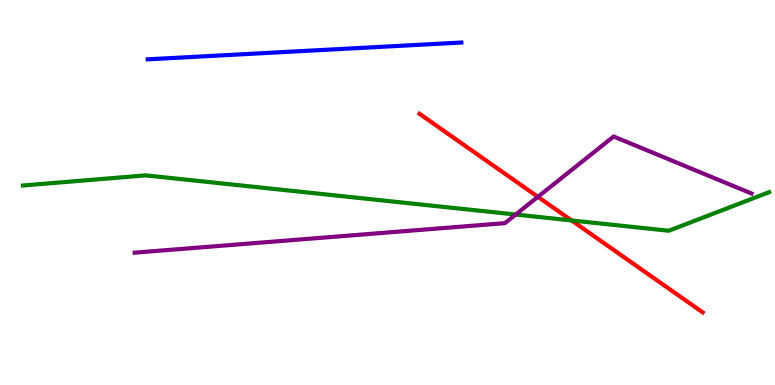[{'lines': ['blue', 'red'], 'intersections': []}, {'lines': ['green', 'red'], 'intersections': [{'x': 7.38, 'y': 4.27}]}, {'lines': ['purple', 'red'], 'intersections': [{'x': 6.94, 'y': 4.89}]}, {'lines': ['blue', 'green'], 'intersections': []}, {'lines': ['blue', 'purple'], 'intersections': []}, {'lines': ['green', 'purple'], 'intersections': [{'x': 6.65, 'y': 4.43}]}]